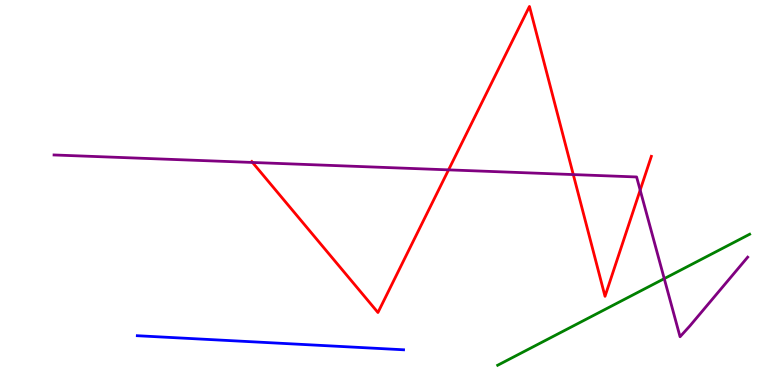[{'lines': ['blue', 'red'], 'intersections': []}, {'lines': ['green', 'red'], 'intersections': []}, {'lines': ['purple', 'red'], 'intersections': [{'x': 3.26, 'y': 5.78}, {'x': 5.79, 'y': 5.59}, {'x': 7.4, 'y': 5.47}, {'x': 8.26, 'y': 5.06}]}, {'lines': ['blue', 'green'], 'intersections': []}, {'lines': ['blue', 'purple'], 'intersections': []}, {'lines': ['green', 'purple'], 'intersections': [{'x': 8.57, 'y': 2.76}]}]